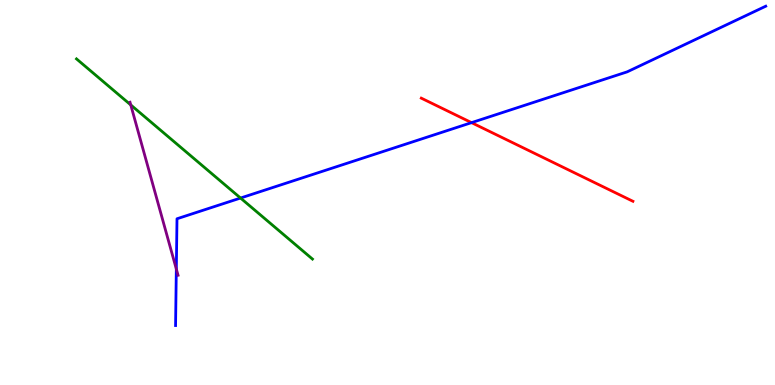[{'lines': ['blue', 'red'], 'intersections': [{'x': 6.08, 'y': 6.81}]}, {'lines': ['green', 'red'], 'intersections': []}, {'lines': ['purple', 'red'], 'intersections': []}, {'lines': ['blue', 'green'], 'intersections': [{'x': 3.1, 'y': 4.86}]}, {'lines': ['blue', 'purple'], 'intersections': [{'x': 2.28, 'y': 3.01}]}, {'lines': ['green', 'purple'], 'intersections': [{'x': 1.69, 'y': 7.27}]}]